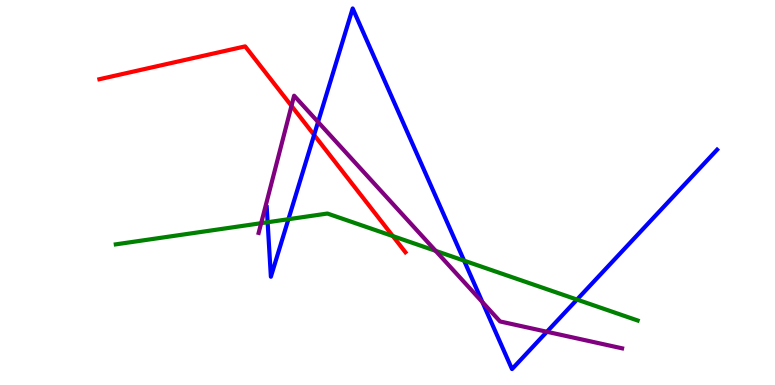[{'lines': ['blue', 'red'], 'intersections': [{'x': 4.05, 'y': 6.49}]}, {'lines': ['green', 'red'], 'intersections': [{'x': 5.07, 'y': 3.87}]}, {'lines': ['purple', 'red'], 'intersections': [{'x': 3.76, 'y': 7.25}]}, {'lines': ['blue', 'green'], 'intersections': [{'x': 3.45, 'y': 4.23}, {'x': 3.72, 'y': 4.31}, {'x': 5.99, 'y': 3.23}, {'x': 7.45, 'y': 2.22}]}, {'lines': ['blue', 'purple'], 'intersections': [{'x': 4.1, 'y': 6.83}, {'x': 6.22, 'y': 2.15}, {'x': 7.06, 'y': 1.38}]}, {'lines': ['green', 'purple'], 'intersections': [{'x': 3.37, 'y': 4.2}, {'x': 5.62, 'y': 3.48}]}]